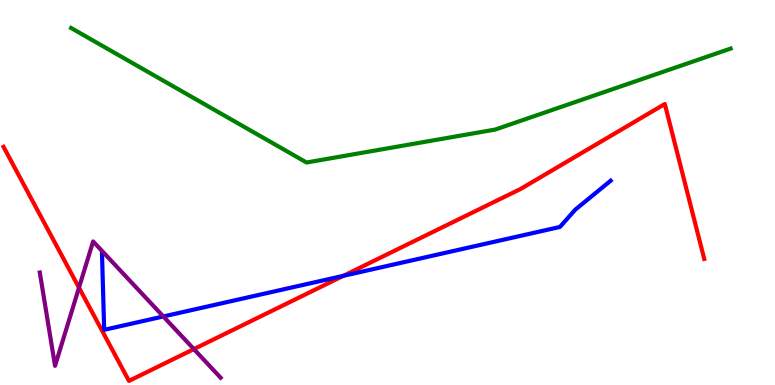[{'lines': ['blue', 'red'], 'intersections': [{'x': 4.43, 'y': 2.84}]}, {'lines': ['green', 'red'], 'intersections': []}, {'lines': ['purple', 'red'], 'intersections': [{'x': 1.02, 'y': 2.53}, {'x': 2.5, 'y': 0.933}]}, {'lines': ['blue', 'green'], 'intersections': []}, {'lines': ['blue', 'purple'], 'intersections': [{'x': 2.11, 'y': 1.78}]}, {'lines': ['green', 'purple'], 'intersections': []}]